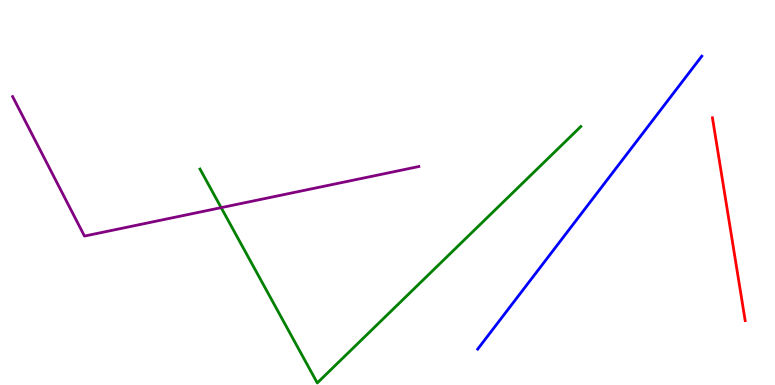[{'lines': ['blue', 'red'], 'intersections': []}, {'lines': ['green', 'red'], 'intersections': []}, {'lines': ['purple', 'red'], 'intersections': []}, {'lines': ['blue', 'green'], 'intersections': []}, {'lines': ['blue', 'purple'], 'intersections': []}, {'lines': ['green', 'purple'], 'intersections': [{'x': 2.85, 'y': 4.61}]}]